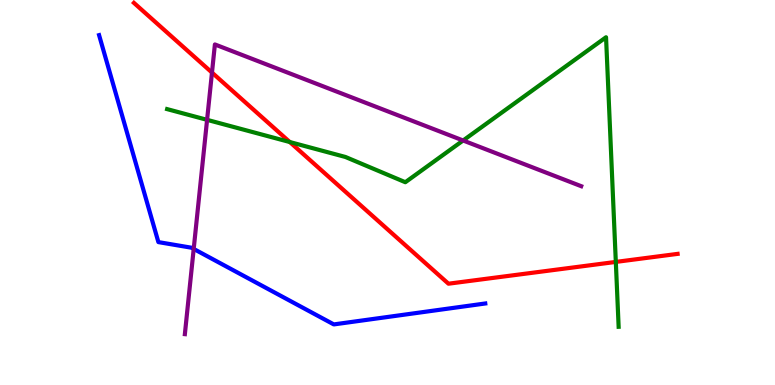[{'lines': ['blue', 'red'], 'intersections': []}, {'lines': ['green', 'red'], 'intersections': [{'x': 3.74, 'y': 6.31}, {'x': 7.95, 'y': 3.2}]}, {'lines': ['purple', 'red'], 'intersections': [{'x': 2.74, 'y': 8.12}]}, {'lines': ['blue', 'green'], 'intersections': []}, {'lines': ['blue', 'purple'], 'intersections': [{'x': 2.5, 'y': 3.53}]}, {'lines': ['green', 'purple'], 'intersections': [{'x': 2.67, 'y': 6.89}, {'x': 5.98, 'y': 6.35}]}]